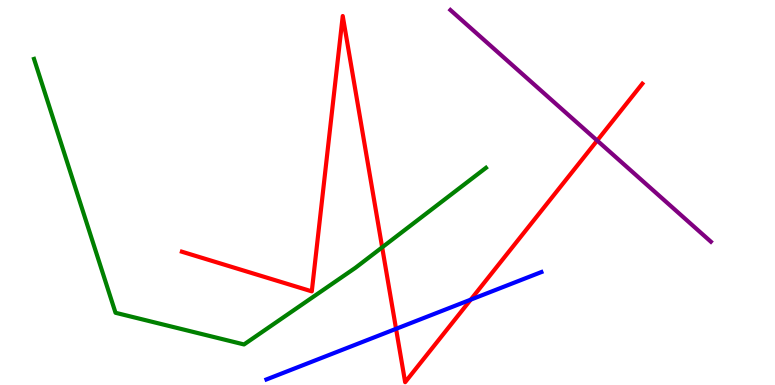[{'lines': ['blue', 'red'], 'intersections': [{'x': 5.11, 'y': 1.46}, {'x': 6.07, 'y': 2.22}]}, {'lines': ['green', 'red'], 'intersections': [{'x': 4.93, 'y': 3.58}]}, {'lines': ['purple', 'red'], 'intersections': [{'x': 7.71, 'y': 6.35}]}, {'lines': ['blue', 'green'], 'intersections': []}, {'lines': ['blue', 'purple'], 'intersections': []}, {'lines': ['green', 'purple'], 'intersections': []}]